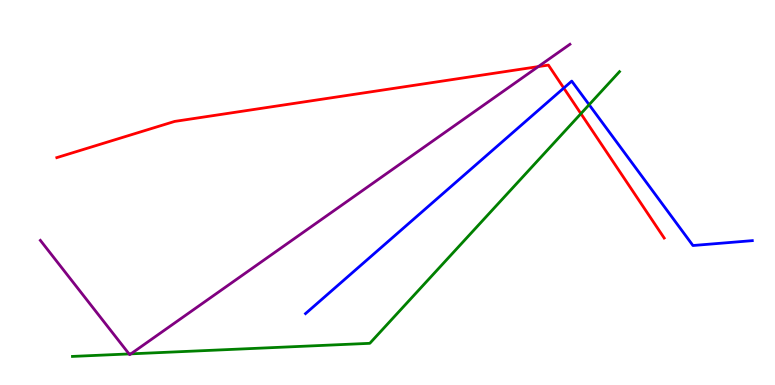[{'lines': ['blue', 'red'], 'intersections': [{'x': 7.27, 'y': 7.71}]}, {'lines': ['green', 'red'], 'intersections': [{'x': 7.5, 'y': 7.05}]}, {'lines': ['purple', 'red'], 'intersections': [{'x': 6.95, 'y': 8.27}]}, {'lines': ['blue', 'green'], 'intersections': [{'x': 7.6, 'y': 7.28}]}, {'lines': ['blue', 'purple'], 'intersections': []}, {'lines': ['green', 'purple'], 'intersections': [{'x': 1.67, 'y': 0.807}, {'x': 1.69, 'y': 0.809}]}]